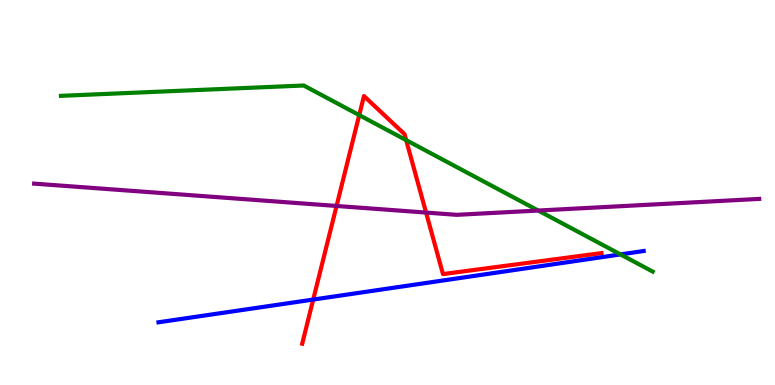[{'lines': ['blue', 'red'], 'intersections': [{'x': 4.04, 'y': 2.22}]}, {'lines': ['green', 'red'], 'intersections': [{'x': 4.64, 'y': 7.01}, {'x': 5.24, 'y': 6.36}]}, {'lines': ['purple', 'red'], 'intersections': [{'x': 4.34, 'y': 4.65}, {'x': 5.5, 'y': 4.48}]}, {'lines': ['blue', 'green'], 'intersections': [{'x': 8.01, 'y': 3.39}]}, {'lines': ['blue', 'purple'], 'intersections': []}, {'lines': ['green', 'purple'], 'intersections': [{'x': 6.94, 'y': 4.53}]}]